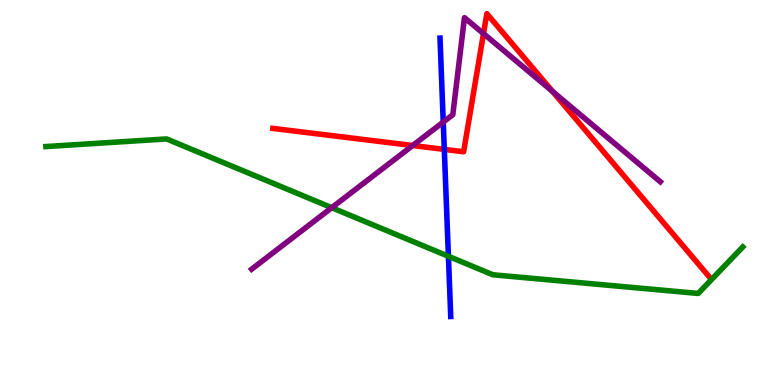[{'lines': ['blue', 'red'], 'intersections': [{'x': 5.73, 'y': 6.12}]}, {'lines': ['green', 'red'], 'intersections': []}, {'lines': ['purple', 'red'], 'intersections': [{'x': 5.33, 'y': 6.22}, {'x': 6.24, 'y': 9.13}, {'x': 7.13, 'y': 7.62}]}, {'lines': ['blue', 'green'], 'intersections': [{'x': 5.79, 'y': 3.34}]}, {'lines': ['blue', 'purple'], 'intersections': [{'x': 5.72, 'y': 6.83}]}, {'lines': ['green', 'purple'], 'intersections': [{'x': 4.28, 'y': 4.61}]}]